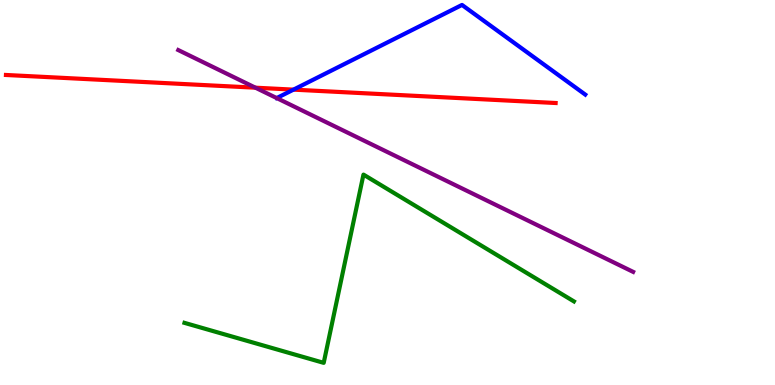[{'lines': ['blue', 'red'], 'intersections': [{'x': 3.79, 'y': 7.67}]}, {'lines': ['green', 'red'], 'intersections': []}, {'lines': ['purple', 'red'], 'intersections': [{'x': 3.3, 'y': 7.72}]}, {'lines': ['blue', 'green'], 'intersections': []}, {'lines': ['blue', 'purple'], 'intersections': []}, {'lines': ['green', 'purple'], 'intersections': []}]